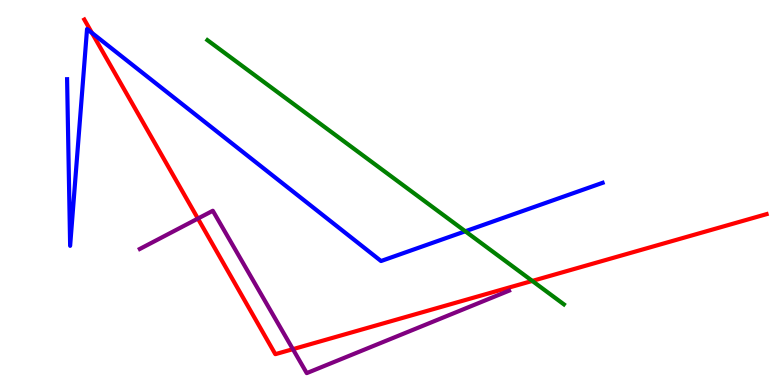[{'lines': ['blue', 'red'], 'intersections': [{'x': 1.19, 'y': 9.15}]}, {'lines': ['green', 'red'], 'intersections': [{'x': 6.87, 'y': 2.7}]}, {'lines': ['purple', 'red'], 'intersections': [{'x': 2.55, 'y': 4.32}, {'x': 3.78, 'y': 0.931}]}, {'lines': ['blue', 'green'], 'intersections': [{'x': 6.0, 'y': 3.99}]}, {'lines': ['blue', 'purple'], 'intersections': []}, {'lines': ['green', 'purple'], 'intersections': []}]